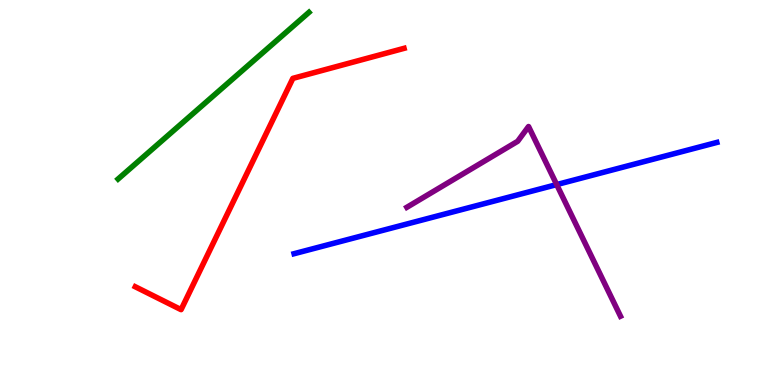[{'lines': ['blue', 'red'], 'intersections': []}, {'lines': ['green', 'red'], 'intersections': []}, {'lines': ['purple', 'red'], 'intersections': []}, {'lines': ['blue', 'green'], 'intersections': []}, {'lines': ['blue', 'purple'], 'intersections': [{'x': 7.18, 'y': 5.21}]}, {'lines': ['green', 'purple'], 'intersections': []}]